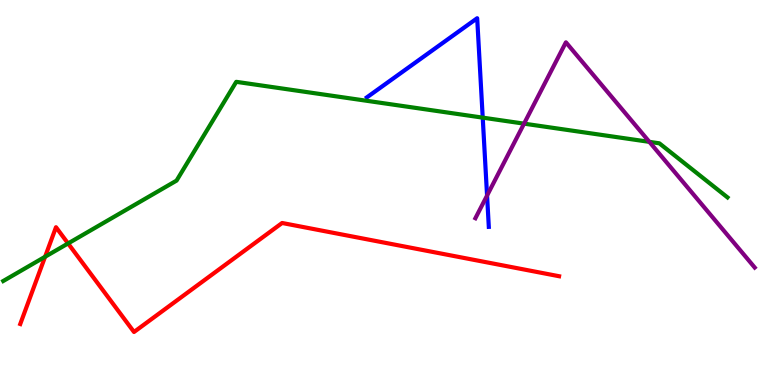[{'lines': ['blue', 'red'], 'intersections': []}, {'lines': ['green', 'red'], 'intersections': [{'x': 0.582, 'y': 3.33}, {'x': 0.878, 'y': 3.68}]}, {'lines': ['purple', 'red'], 'intersections': []}, {'lines': ['blue', 'green'], 'intersections': [{'x': 6.23, 'y': 6.94}]}, {'lines': ['blue', 'purple'], 'intersections': [{'x': 6.28, 'y': 4.92}]}, {'lines': ['green', 'purple'], 'intersections': [{'x': 6.76, 'y': 6.79}, {'x': 8.38, 'y': 6.32}]}]